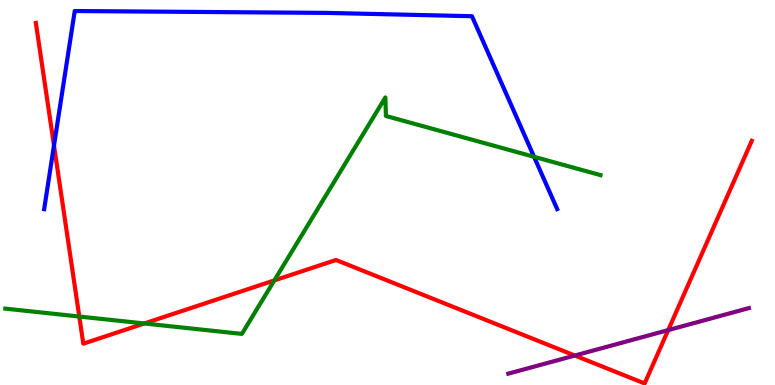[{'lines': ['blue', 'red'], 'intersections': [{'x': 0.697, 'y': 6.22}]}, {'lines': ['green', 'red'], 'intersections': [{'x': 1.02, 'y': 1.78}, {'x': 1.86, 'y': 1.6}, {'x': 3.54, 'y': 2.72}]}, {'lines': ['purple', 'red'], 'intersections': [{'x': 7.42, 'y': 0.765}, {'x': 8.62, 'y': 1.43}]}, {'lines': ['blue', 'green'], 'intersections': [{'x': 6.89, 'y': 5.93}]}, {'lines': ['blue', 'purple'], 'intersections': []}, {'lines': ['green', 'purple'], 'intersections': []}]